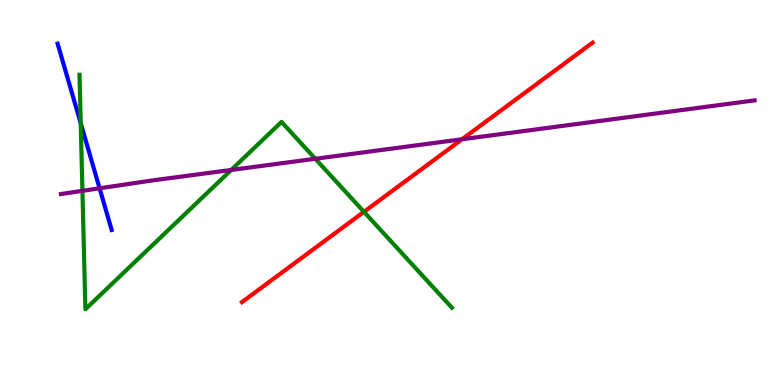[{'lines': ['blue', 'red'], 'intersections': []}, {'lines': ['green', 'red'], 'intersections': [{'x': 4.7, 'y': 4.5}]}, {'lines': ['purple', 'red'], 'intersections': [{'x': 5.96, 'y': 6.38}]}, {'lines': ['blue', 'green'], 'intersections': [{'x': 1.04, 'y': 6.8}]}, {'lines': ['blue', 'purple'], 'intersections': [{'x': 1.28, 'y': 5.11}]}, {'lines': ['green', 'purple'], 'intersections': [{'x': 1.06, 'y': 5.04}, {'x': 2.98, 'y': 5.59}, {'x': 4.07, 'y': 5.88}]}]